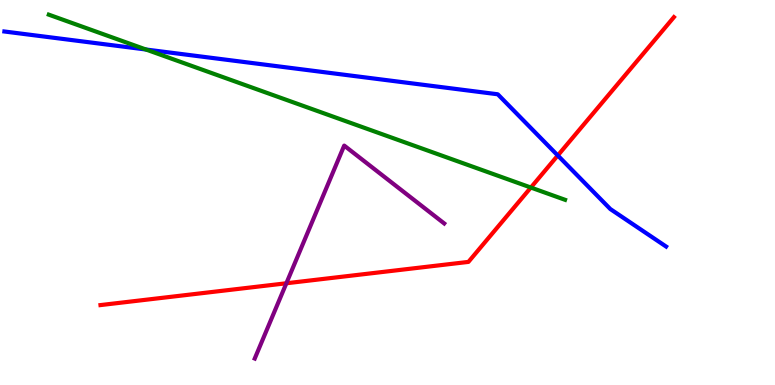[{'lines': ['blue', 'red'], 'intersections': [{'x': 7.2, 'y': 5.96}]}, {'lines': ['green', 'red'], 'intersections': [{'x': 6.85, 'y': 5.13}]}, {'lines': ['purple', 'red'], 'intersections': [{'x': 3.7, 'y': 2.64}]}, {'lines': ['blue', 'green'], 'intersections': [{'x': 1.88, 'y': 8.71}]}, {'lines': ['blue', 'purple'], 'intersections': []}, {'lines': ['green', 'purple'], 'intersections': []}]